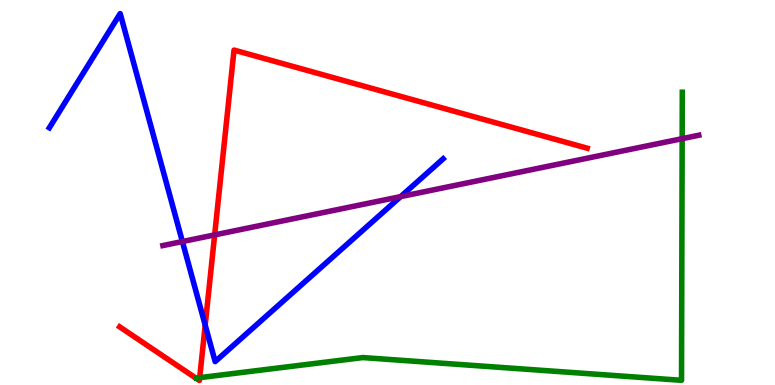[{'lines': ['blue', 'red'], 'intersections': [{'x': 2.65, 'y': 1.56}]}, {'lines': ['green', 'red'], 'intersections': [{'x': 2.58, 'y': 0.191}]}, {'lines': ['purple', 'red'], 'intersections': [{'x': 2.77, 'y': 3.9}]}, {'lines': ['blue', 'green'], 'intersections': []}, {'lines': ['blue', 'purple'], 'intersections': [{'x': 2.35, 'y': 3.73}, {'x': 5.17, 'y': 4.89}]}, {'lines': ['green', 'purple'], 'intersections': [{'x': 8.8, 'y': 6.4}]}]